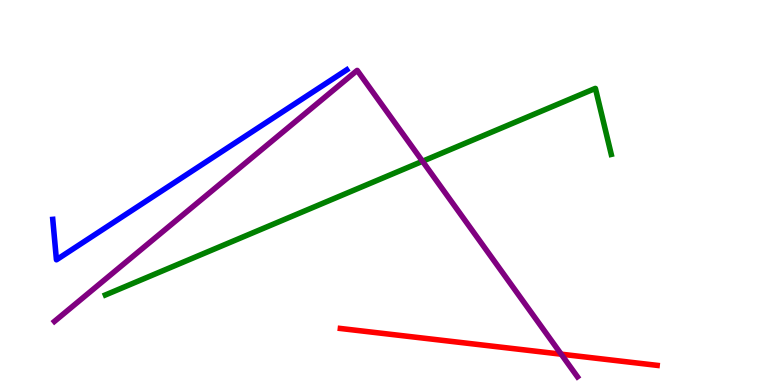[{'lines': ['blue', 'red'], 'intersections': []}, {'lines': ['green', 'red'], 'intersections': []}, {'lines': ['purple', 'red'], 'intersections': [{'x': 7.24, 'y': 0.8}]}, {'lines': ['blue', 'green'], 'intersections': []}, {'lines': ['blue', 'purple'], 'intersections': []}, {'lines': ['green', 'purple'], 'intersections': [{'x': 5.45, 'y': 5.81}]}]